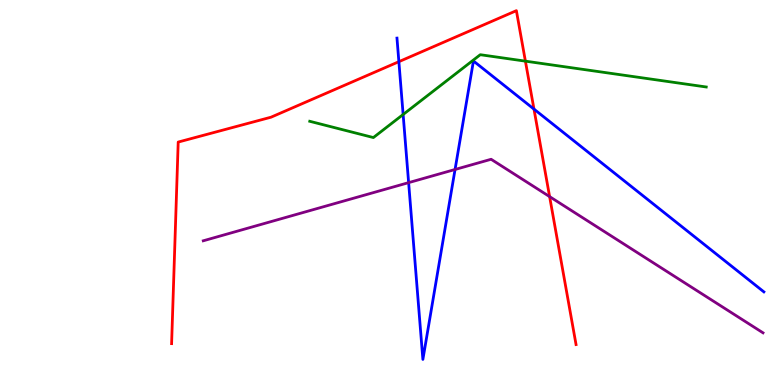[{'lines': ['blue', 'red'], 'intersections': [{'x': 5.15, 'y': 8.4}, {'x': 6.89, 'y': 7.17}]}, {'lines': ['green', 'red'], 'intersections': [{'x': 6.78, 'y': 8.41}]}, {'lines': ['purple', 'red'], 'intersections': [{'x': 7.09, 'y': 4.89}]}, {'lines': ['blue', 'green'], 'intersections': [{'x': 5.2, 'y': 7.03}]}, {'lines': ['blue', 'purple'], 'intersections': [{'x': 5.27, 'y': 5.26}, {'x': 5.87, 'y': 5.6}]}, {'lines': ['green', 'purple'], 'intersections': []}]